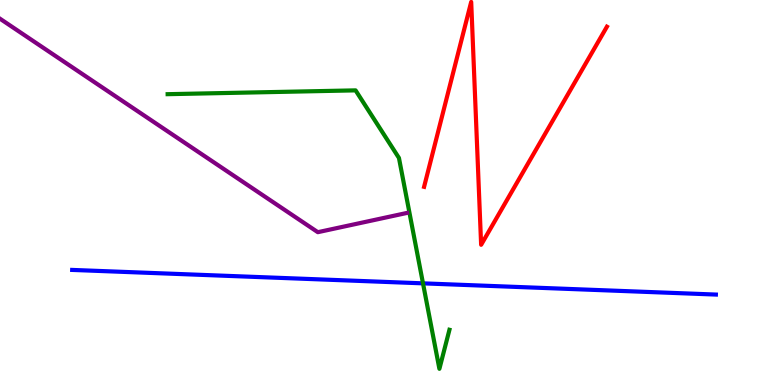[{'lines': ['blue', 'red'], 'intersections': []}, {'lines': ['green', 'red'], 'intersections': []}, {'lines': ['purple', 'red'], 'intersections': []}, {'lines': ['blue', 'green'], 'intersections': [{'x': 5.46, 'y': 2.64}]}, {'lines': ['blue', 'purple'], 'intersections': []}, {'lines': ['green', 'purple'], 'intersections': []}]